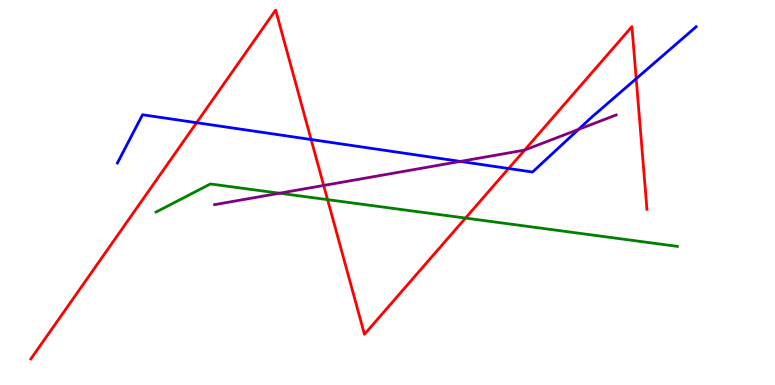[{'lines': ['blue', 'red'], 'intersections': [{'x': 2.54, 'y': 6.81}, {'x': 4.01, 'y': 6.38}, {'x': 6.56, 'y': 5.62}, {'x': 8.21, 'y': 7.96}]}, {'lines': ['green', 'red'], 'intersections': [{'x': 4.23, 'y': 4.81}, {'x': 6.01, 'y': 4.34}]}, {'lines': ['purple', 'red'], 'intersections': [{'x': 4.18, 'y': 5.18}, {'x': 6.77, 'y': 6.1}]}, {'lines': ['blue', 'green'], 'intersections': []}, {'lines': ['blue', 'purple'], 'intersections': [{'x': 5.94, 'y': 5.81}, {'x': 7.46, 'y': 6.64}]}, {'lines': ['green', 'purple'], 'intersections': [{'x': 3.61, 'y': 4.98}]}]